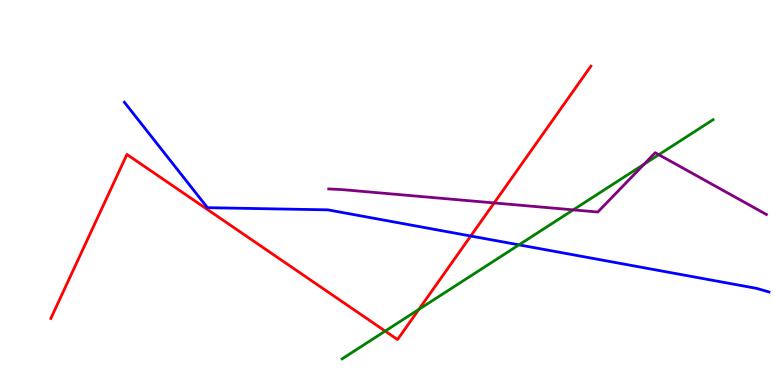[{'lines': ['blue', 'red'], 'intersections': [{'x': 6.07, 'y': 3.87}]}, {'lines': ['green', 'red'], 'intersections': [{'x': 4.97, 'y': 1.4}, {'x': 5.4, 'y': 1.96}]}, {'lines': ['purple', 'red'], 'intersections': [{'x': 6.38, 'y': 4.73}]}, {'lines': ['blue', 'green'], 'intersections': [{'x': 6.7, 'y': 3.64}]}, {'lines': ['blue', 'purple'], 'intersections': []}, {'lines': ['green', 'purple'], 'intersections': [{'x': 7.4, 'y': 4.55}, {'x': 8.31, 'y': 5.74}, {'x': 8.5, 'y': 5.98}]}]